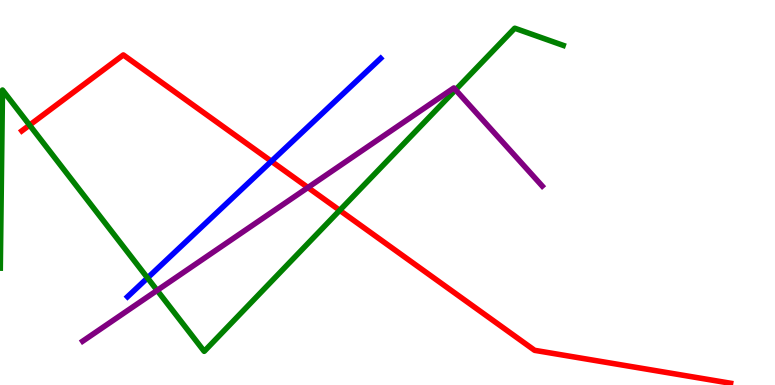[{'lines': ['blue', 'red'], 'intersections': [{'x': 3.5, 'y': 5.81}]}, {'lines': ['green', 'red'], 'intersections': [{'x': 0.382, 'y': 6.75}, {'x': 4.38, 'y': 4.54}]}, {'lines': ['purple', 'red'], 'intersections': [{'x': 3.97, 'y': 5.13}]}, {'lines': ['blue', 'green'], 'intersections': [{'x': 1.9, 'y': 2.78}]}, {'lines': ['blue', 'purple'], 'intersections': []}, {'lines': ['green', 'purple'], 'intersections': [{'x': 2.03, 'y': 2.46}, {'x': 5.88, 'y': 7.67}]}]